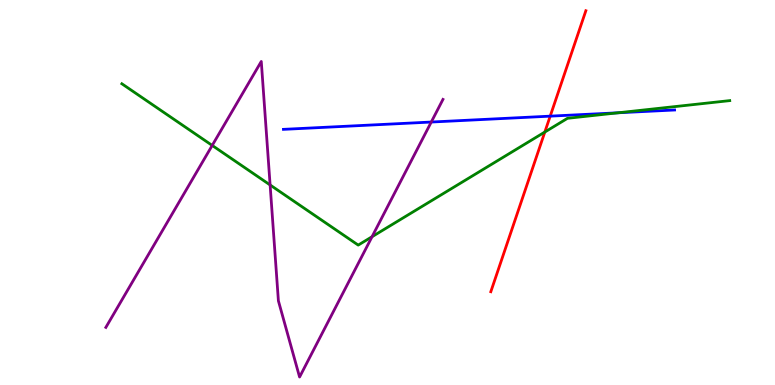[{'lines': ['blue', 'red'], 'intersections': [{'x': 7.1, 'y': 6.98}]}, {'lines': ['green', 'red'], 'intersections': [{'x': 7.03, 'y': 6.57}]}, {'lines': ['purple', 'red'], 'intersections': []}, {'lines': ['blue', 'green'], 'intersections': [{'x': 7.98, 'y': 7.07}]}, {'lines': ['blue', 'purple'], 'intersections': [{'x': 5.56, 'y': 6.83}]}, {'lines': ['green', 'purple'], 'intersections': [{'x': 2.74, 'y': 6.22}, {'x': 3.49, 'y': 5.2}, {'x': 4.8, 'y': 3.85}]}]